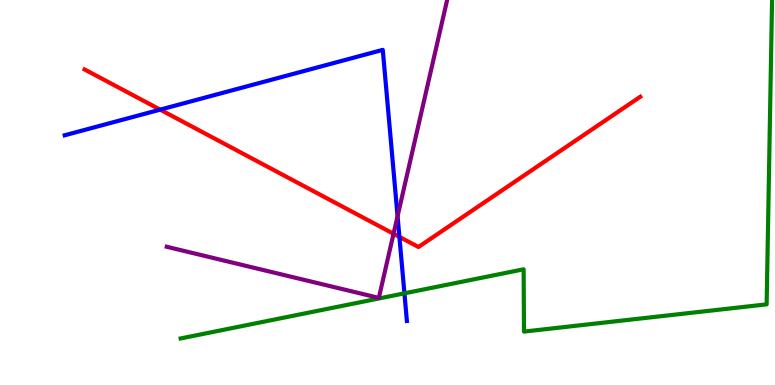[{'lines': ['blue', 'red'], 'intersections': [{'x': 2.07, 'y': 7.15}, {'x': 5.15, 'y': 3.85}]}, {'lines': ['green', 'red'], 'intersections': []}, {'lines': ['purple', 'red'], 'intersections': [{'x': 5.08, 'y': 3.93}]}, {'lines': ['blue', 'green'], 'intersections': [{'x': 5.22, 'y': 2.38}]}, {'lines': ['blue', 'purple'], 'intersections': [{'x': 5.13, 'y': 4.38}]}, {'lines': ['green', 'purple'], 'intersections': []}]